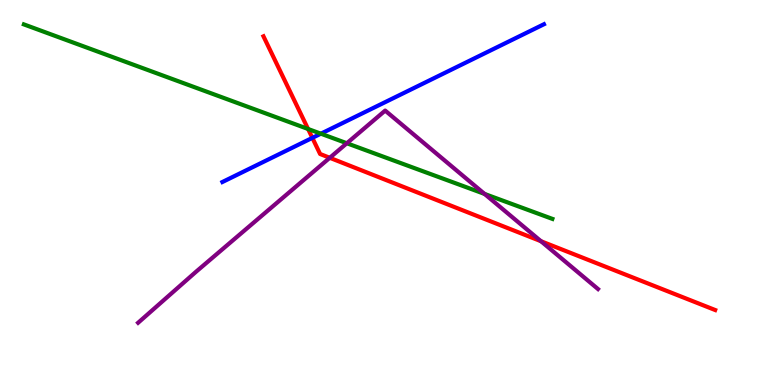[{'lines': ['blue', 'red'], 'intersections': [{'x': 4.03, 'y': 6.42}]}, {'lines': ['green', 'red'], 'intersections': [{'x': 3.98, 'y': 6.65}]}, {'lines': ['purple', 'red'], 'intersections': [{'x': 4.26, 'y': 5.9}, {'x': 6.98, 'y': 3.73}]}, {'lines': ['blue', 'green'], 'intersections': [{'x': 4.14, 'y': 6.53}]}, {'lines': ['blue', 'purple'], 'intersections': []}, {'lines': ['green', 'purple'], 'intersections': [{'x': 4.48, 'y': 6.28}, {'x': 6.25, 'y': 4.96}]}]